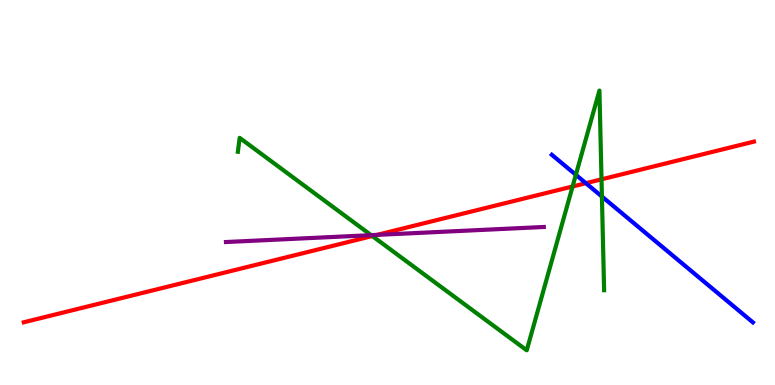[{'lines': ['blue', 'red'], 'intersections': [{'x': 7.56, 'y': 5.24}]}, {'lines': ['green', 'red'], 'intersections': [{'x': 4.8, 'y': 3.87}, {'x': 7.39, 'y': 5.16}, {'x': 7.76, 'y': 5.34}]}, {'lines': ['purple', 'red'], 'intersections': [{'x': 4.86, 'y': 3.9}]}, {'lines': ['blue', 'green'], 'intersections': [{'x': 7.43, 'y': 5.46}, {'x': 7.77, 'y': 4.9}]}, {'lines': ['blue', 'purple'], 'intersections': []}, {'lines': ['green', 'purple'], 'intersections': [{'x': 4.79, 'y': 3.89}]}]